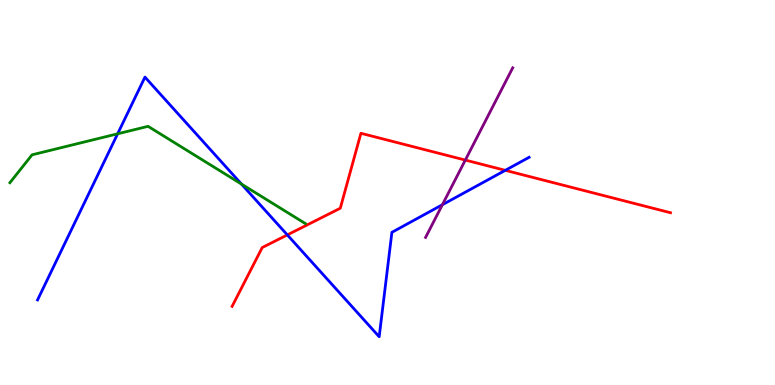[{'lines': ['blue', 'red'], 'intersections': [{'x': 3.71, 'y': 3.9}, {'x': 6.52, 'y': 5.58}]}, {'lines': ['green', 'red'], 'intersections': []}, {'lines': ['purple', 'red'], 'intersections': [{'x': 6.0, 'y': 5.84}]}, {'lines': ['blue', 'green'], 'intersections': [{'x': 1.52, 'y': 6.52}, {'x': 3.12, 'y': 5.22}]}, {'lines': ['blue', 'purple'], 'intersections': [{'x': 5.71, 'y': 4.68}]}, {'lines': ['green', 'purple'], 'intersections': []}]